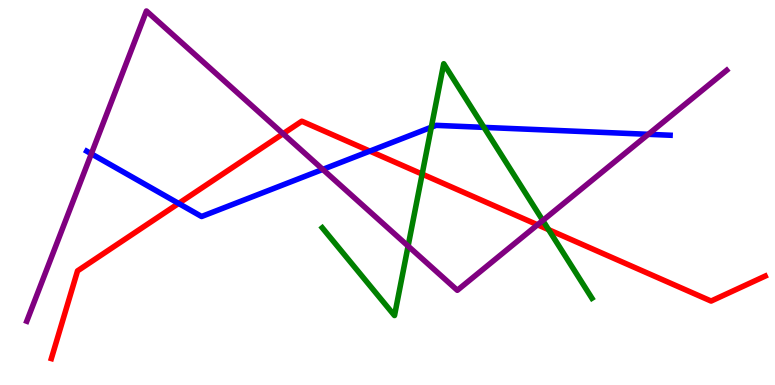[{'lines': ['blue', 'red'], 'intersections': [{'x': 2.3, 'y': 4.72}, {'x': 4.77, 'y': 6.07}]}, {'lines': ['green', 'red'], 'intersections': [{'x': 5.45, 'y': 5.48}, {'x': 7.08, 'y': 4.03}]}, {'lines': ['purple', 'red'], 'intersections': [{'x': 3.65, 'y': 6.53}, {'x': 6.94, 'y': 4.16}]}, {'lines': ['blue', 'green'], 'intersections': [{'x': 5.57, 'y': 6.7}, {'x': 6.24, 'y': 6.69}]}, {'lines': ['blue', 'purple'], 'intersections': [{'x': 1.18, 'y': 6.0}, {'x': 4.16, 'y': 5.6}, {'x': 8.37, 'y': 6.51}]}, {'lines': ['green', 'purple'], 'intersections': [{'x': 5.27, 'y': 3.61}, {'x': 7.0, 'y': 4.27}]}]